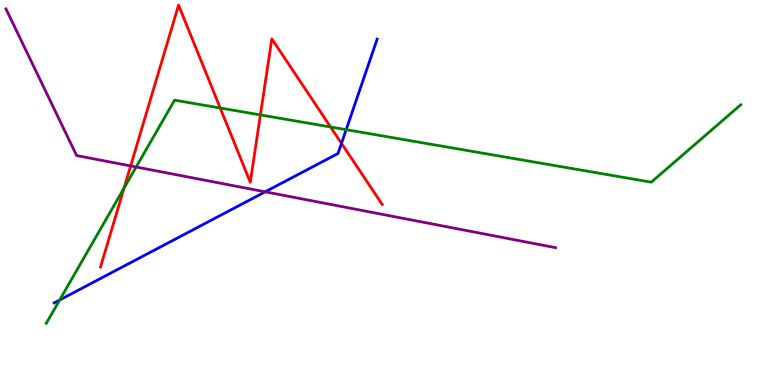[{'lines': ['blue', 'red'], 'intersections': [{'x': 4.41, 'y': 6.28}]}, {'lines': ['green', 'red'], 'intersections': [{'x': 1.6, 'y': 5.12}, {'x': 2.84, 'y': 7.2}, {'x': 3.36, 'y': 7.02}, {'x': 4.27, 'y': 6.7}]}, {'lines': ['purple', 'red'], 'intersections': [{'x': 1.69, 'y': 5.69}]}, {'lines': ['blue', 'green'], 'intersections': [{'x': 0.77, 'y': 2.21}, {'x': 4.47, 'y': 6.63}]}, {'lines': ['blue', 'purple'], 'intersections': [{'x': 3.42, 'y': 5.02}]}, {'lines': ['green', 'purple'], 'intersections': [{'x': 1.76, 'y': 5.66}]}]